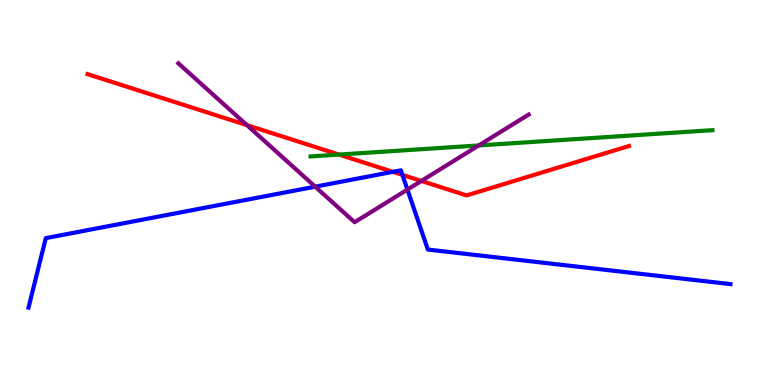[{'lines': ['blue', 'red'], 'intersections': [{'x': 5.07, 'y': 5.54}, {'x': 5.19, 'y': 5.46}]}, {'lines': ['green', 'red'], 'intersections': [{'x': 4.37, 'y': 5.98}]}, {'lines': ['purple', 'red'], 'intersections': [{'x': 3.19, 'y': 6.75}, {'x': 5.44, 'y': 5.3}]}, {'lines': ['blue', 'green'], 'intersections': []}, {'lines': ['blue', 'purple'], 'intersections': [{'x': 4.07, 'y': 5.15}, {'x': 5.26, 'y': 5.08}]}, {'lines': ['green', 'purple'], 'intersections': [{'x': 6.18, 'y': 6.22}]}]